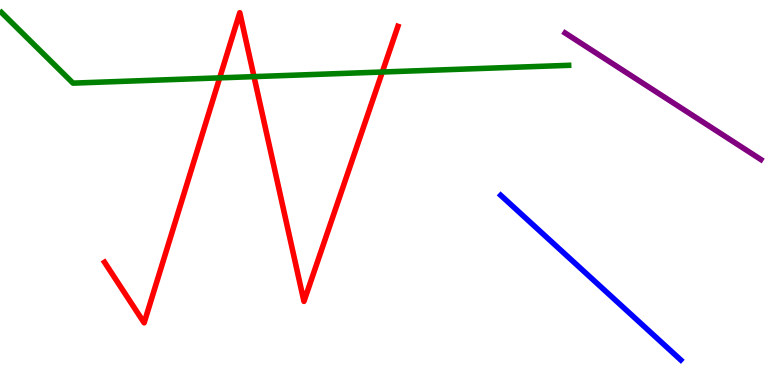[{'lines': ['blue', 'red'], 'intersections': []}, {'lines': ['green', 'red'], 'intersections': [{'x': 2.83, 'y': 7.98}, {'x': 3.28, 'y': 8.01}, {'x': 4.93, 'y': 8.13}]}, {'lines': ['purple', 'red'], 'intersections': []}, {'lines': ['blue', 'green'], 'intersections': []}, {'lines': ['blue', 'purple'], 'intersections': []}, {'lines': ['green', 'purple'], 'intersections': []}]